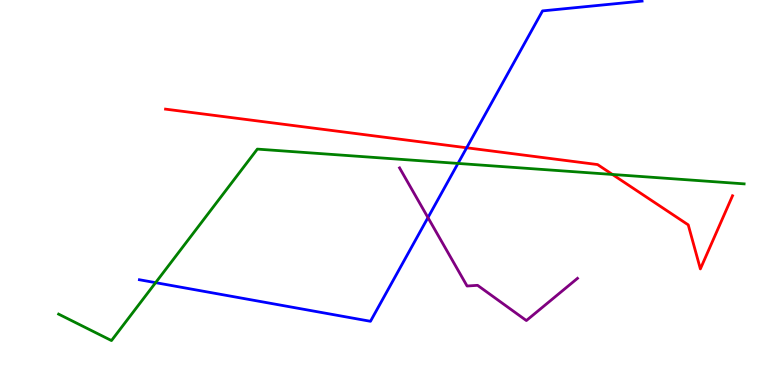[{'lines': ['blue', 'red'], 'intersections': [{'x': 6.02, 'y': 6.16}]}, {'lines': ['green', 'red'], 'intersections': [{'x': 7.9, 'y': 5.47}]}, {'lines': ['purple', 'red'], 'intersections': []}, {'lines': ['blue', 'green'], 'intersections': [{'x': 2.01, 'y': 2.66}, {'x': 5.91, 'y': 5.76}]}, {'lines': ['blue', 'purple'], 'intersections': [{'x': 5.52, 'y': 4.35}]}, {'lines': ['green', 'purple'], 'intersections': []}]